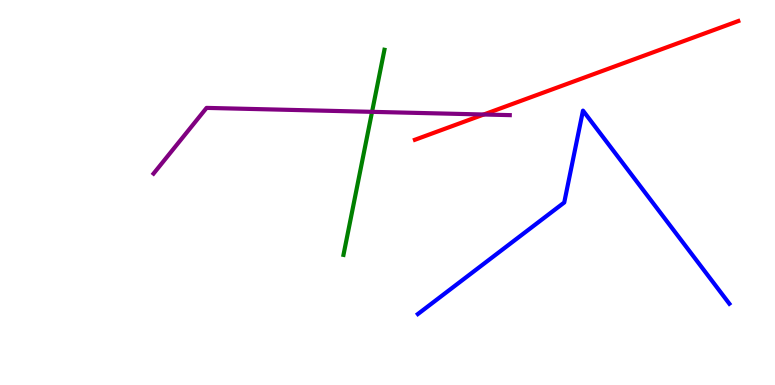[{'lines': ['blue', 'red'], 'intersections': []}, {'lines': ['green', 'red'], 'intersections': []}, {'lines': ['purple', 'red'], 'intersections': [{'x': 6.24, 'y': 7.03}]}, {'lines': ['blue', 'green'], 'intersections': []}, {'lines': ['blue', 'purple'], 'intersections': []}, {'lines': ['green', 'purple'], 'intersections': [{'x': 4.8, 'y': 7.1}]}]